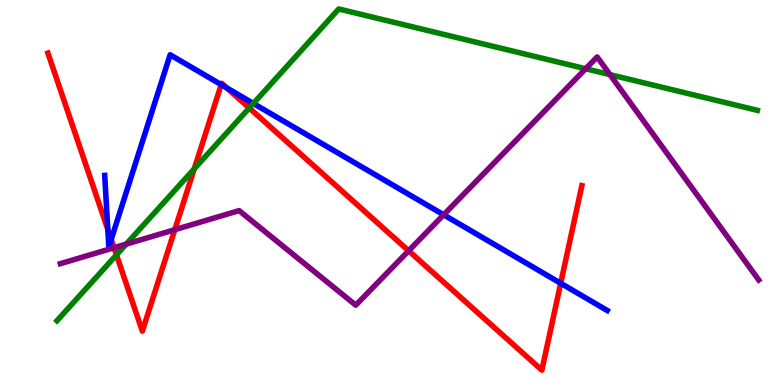[{'lines': ['blue', 'red'], 'intersections': [{'x': 1.39, 'y': 4.04}, {'x': 1.43, 'y': 3.78}, {'x': 2.85, 'y': 7.8}, {'x': 2.93, 'y': 7.71}, {'x': 7.23, 'y': 2.64}]}, {'lines': ['green', 'red'], 'intersections': [{'x': 1.5, 'y': 3.38}, {'x': 2.51, 'y': 5.61}, {'x': 3.22, 'y': 7.19}]}, {'lines': ['purple', 'red'], 'intersections': [{'x': 1.47, 'y': 3.57}, {'x': 2.26, 'y': 4.03}, {'x': 5.27, 'y': 3.49}]}, {'lines': ['blue', 'green'], 'intersections': [{'x': 3.27, 'y': 7.31}]}, {'lines': ['blue', 'purple'], 'intersections': [{'x': 5.72, 'y': 4.42}]}, {'lines': ['green', 'purple'], 'intersections': [{'x': 1.63, 'y': 3.66}, {'x': 7.56, 'y': 8.21}, {'x': 7.87, 'y': 8.06}]}]